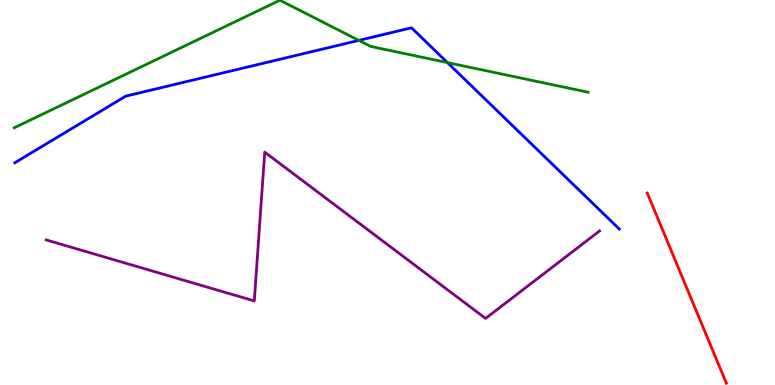[{'lines': ['blue', 'red'], 'intersections': []}, {'lines': ['green', 'red'], 'intersections': []}, {'lines': ['purple', 'red'], 'intersections': []}, {'lines': ['blue', 'green'], 'intersections': [{'x': 4.63, 'y': 8.95}, {'x': 5.77, 'y': 8.37}]}, {'lines': ['blue', 'purple'], 'intersections': []}, {'lines': ['green', 'purple'], 'intersections': []}]